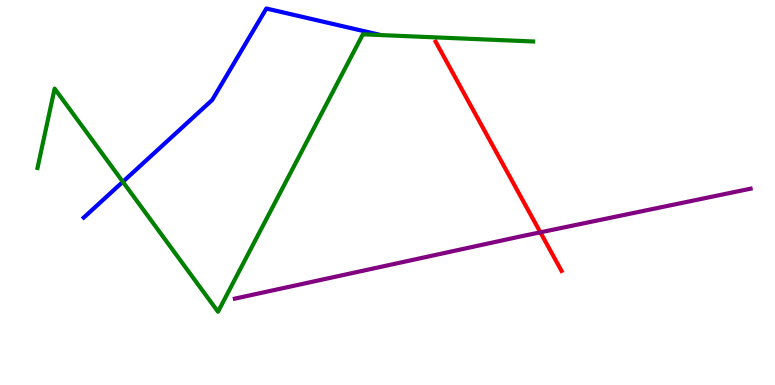[{'lines': ['blue', 'red'], 'intersections': []}, {'lines': ['green', 'red'], 'intersections': []}, {'lines': ['purple', 'red'], 'intersections': [{'x': 6.97, 'y': 3.97}]}, {'lines': ['blue', 'green'], 'intersections': [{'x': 1.59, 'y': 5.28}]}, {'lines': ['blue', 'purple'], 'intersections': []}, {'lines': ['green', 'purple'], 'intersections': []}]